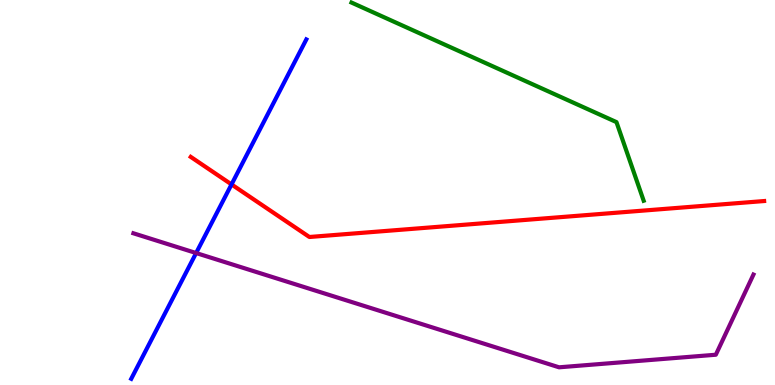[{'lines': ['blue', 'red'], 'intersections': [{'x': 2.99, 'y': 5.21}]}, {'lines': ['green', 'red'], 'intersections': []}, {'lines': ['purple', 'red'], 'intersections': []}, {'lines': ['blue', 'green'], 'intersections': []}, {'lines': ['blue', 'purple'], 'intersections': [{'x': 2.53, 'y': 3.43}]}, {'lines': ['green', 'purple'], 'intersections': []}]